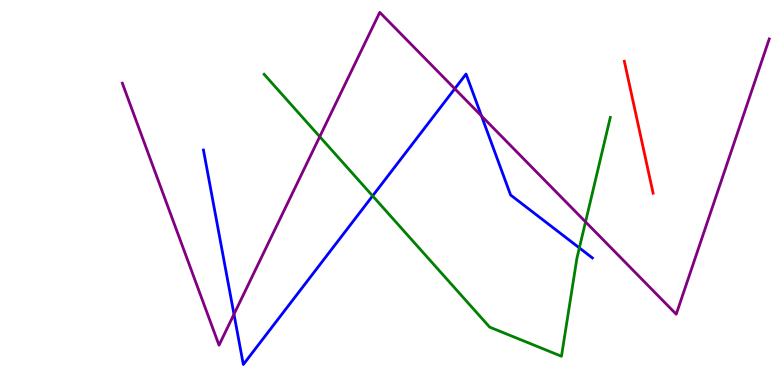[{'lines': ['blue', 'red'], 'intersections': []}, {'lines': ['green', 'red'], 'intersections': []}, {'lines': ['purple', 'red'], 'intersections': []}, {'lines': ['blue', 'green'], 'intersections': [{'x': 4.81, 'y': 4.91}, {'x': 7.48, 'y': 3.56}]}, {'lines': ['blue', 'purple'], 'intersections': [{'x': 3.02, 'y': 1.84}, {'x': 5.87, 'y': 7.7}, {'x': 6.21, 'y': 6.99}]}, {'lines': ['green', 'purple'], 'intersections': [{'x': 4.13, 'y': 6.45}, {'x': 7.56, 'y': 4.24}]}]